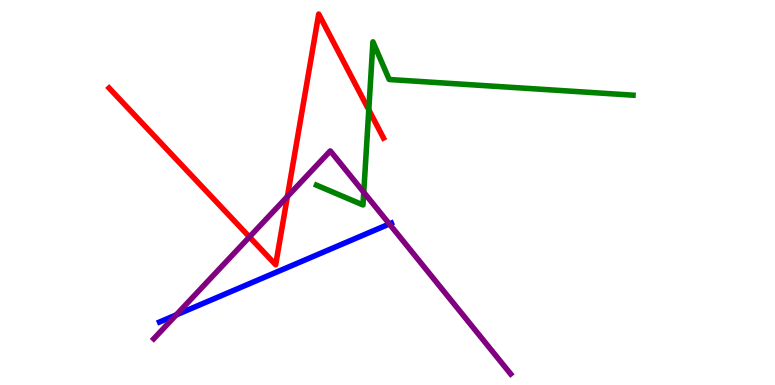[{'lines': ['blue', 'red'], 'intersections': []}, {'lines': ['green', 'red'], 'intersections': [{'x': 4.76, 'y': 7.15}]}, {'lines': ['purple', 'red'], 'intersections': [{'x': 3.22, 'y': 3.85}, {'x': 3.71, 'y': 4.89}]}, {'lines': ['blue', 'green'], 'intersections': []}, {'lines': ['blue', 'purple'], 'intersections': [{'x': 2.27, 'y': 1.82}, {'x': 5.02, 'y': 4.18}]}, {'lines': ['green', 'purple'], 'intersections': [{'x': 4.69, 'y': 5.01}]}]